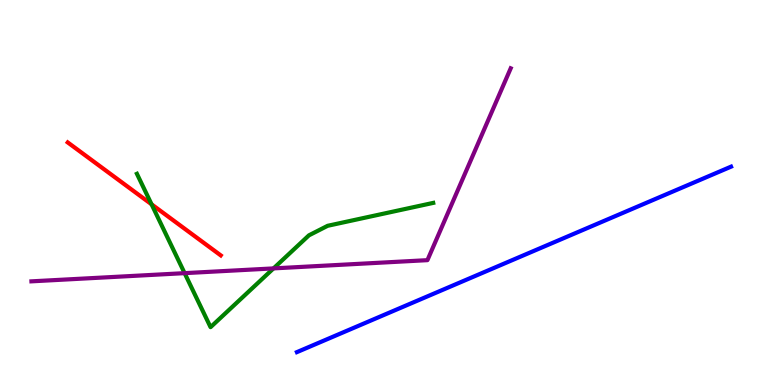[{'lines': ['blue', 'red'], 'intersections': []}, {'lines': ['green', 'red'], 'intersections': [{'x': 1.96, 'y': 4.69}]}, {'lines': ['purple', 'red'], 'intersections': []}, {'lines': ['blue', 'green'], 'intersections': []}, {'lines': ['blue', 'purple'], 'intersections': []}, {'lines': ['green', 'purple'], 'intersections': [{'x': 2.38, 'y': 2.91}, {'x': 3.53, 'y': 3.03}]}]